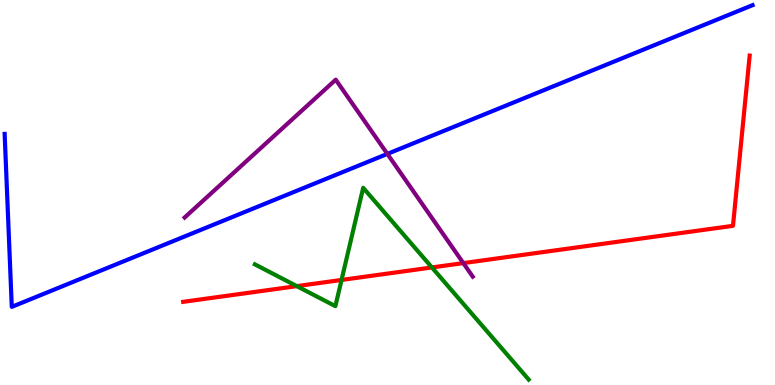[{'lines': ['blue', 'red'], 'intersections': []}, {'lines': ['green', 'red'], 'intersections': [{'x': 3.83, 'y': 2.57}, {'x': 4.41, 'y': 2.73}, {'x': 5.57, 'y': 3.05}]}, {'lines': ['purple', 'red'], 'intersections': [{'x': 5.98, 'y': 3.17}]}, {'lines': ['blue', 'green'], 'intersections': []}, {'lines': ['blue', 'purple'], 'intersections': [{'x': 5.0, 'y': 6.0}]}, {'lines': ['green', 'purple'], 'intersections': []}]